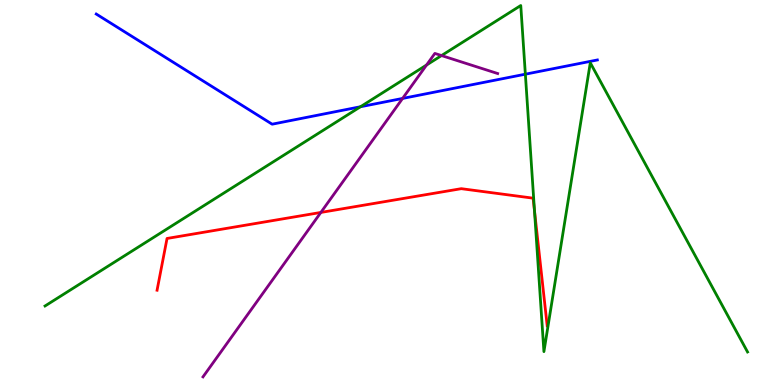[{'lines': ['blue', 'red'], 'intersections': []}, {'lines': ['green', 'red'], 'intersections': [{'x': 6.9, 'y': 4.52}]}, {'lines': ['purple', 'red'], 'intersections': [{'x': 4.14, 'y': 4.48}]}, {'lines': ['blue', 'green'], 'intersections': [{'x': 4.65, 'y': 7.23}, {'x': 6.78, 'y': 8.07}]}, {'lines': ['blue', 'purple'], 'intersections': [{'x': 5.19, 'y': 7.44}]}, {'lines': ['green', 'purple'], 'intersections': [{'x': 5.5, 'y': 8.31}, {'x': 5.7, 'y': 8.56}]}]